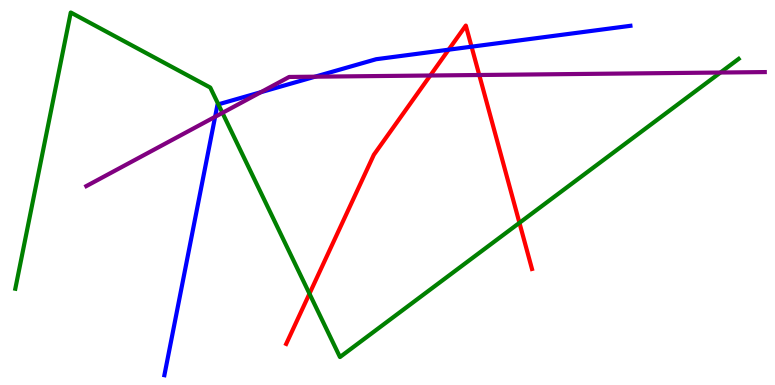[{'lines': ['blue', 'red'], 'intersections': [{'x': 5.79, 'y': 8.71}, {'x': 6.08, 'y': 8.79}]}, {'lines': ['green', 'red'], 'intersections': [{'x': 3.99, 'y': 2.37}, {'x': 6.7, 'y': 4.21}]}, {'lines': ['purple', 'red'], 'intersections': [{'x': 5.55, 'y': 8.04}, {'x': 6.18, 'y': 8.05}]}, {'lines': ['blue', 'green'], 'intersections': [{'x': 2.82, 'y': 7.29}]}, {'lines': ['blue', 'purple'], 'intersections': [{'x': 2.78, 'y': 6.97}, {'x': 3.37, 'y': 7.61}, {'x': 4.07, 'y': 8.01}]}, {'lines': ['green', 'purple'], 'intersections': [{'x': 2.87, 'y': 7.07}, {'x': 9.3, 'y': 8.12}]}]